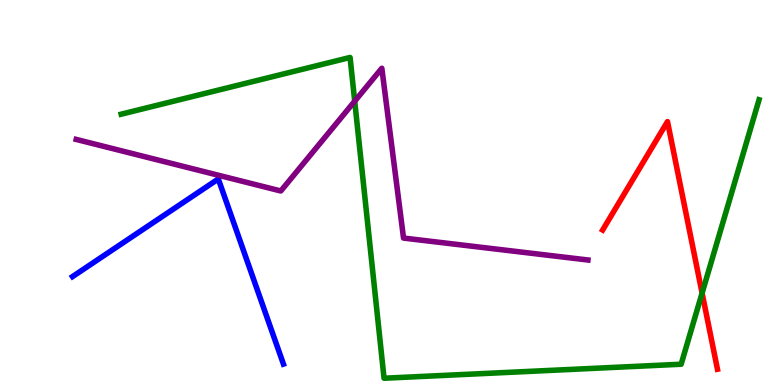[{'lines': ['blue', 'red'], 'intersections': []}, {'lines': ['green', 'red'], 'intersections': [{'x': 9.06, 'y': 2.39}]}, {'lines': ['purple', 'red'], 'intersections': []}, {'lines': ['blue', 'green'], 'intersections': []}, {'lines': ['blue', 'purple'], 'intersections': []}, {'lines': ['green', 'purple'], 'intersections': [{'x': 4.58, 'y': 7.37}]}]